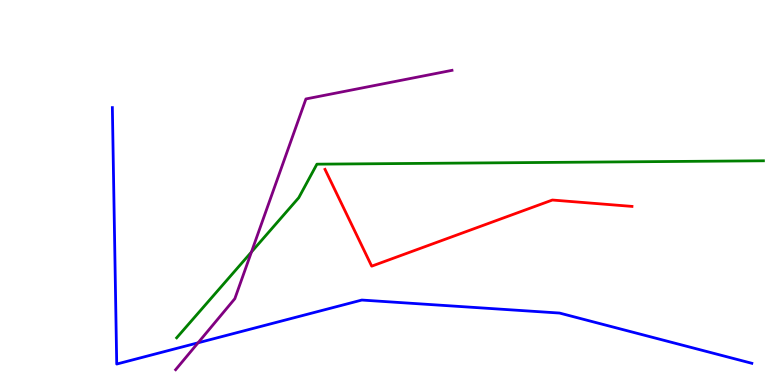[{'lines': ['blue', 'red'], 'intersections': []}, {'lines': ['green', 'red'], 'intersections': []}, {'lines': ['purple', 'red'], 'intersections': []}, {'lines': ['blue', 'green'], 'intersections': []}, {'lines': ['blue', 'purple'], 'intersections': [{'x': 2.56, 'y': 1.1}]}, {'lines': ['green', 'purple'], 'intersections': [{'x': 3.24, 'y': 3.45}]}]